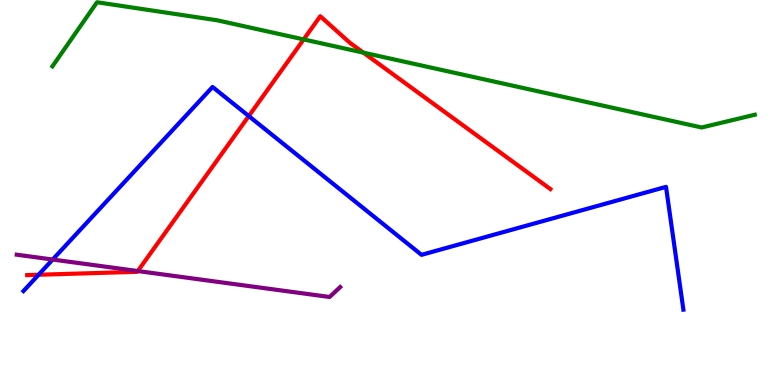[{'lines': ['blue', 'red'], 'intersections': [{'x': 0.498, 'y': 2.86}, {'x': 3.21, 'y': 6.99}]}, {'lines': ['green', 'red'], 'intersections': [{'x': 3.92, 'y': 8.98}, {'x': 4.69, 'y': 8.63}]}, {'lines': ['purple', 'red'], 'intersections': [{'x': 1.78, 'y': 2.96}]}, {'lines': ['blue', 'green'], 'intersections': []}, {'lines': ['blue', 'purple'], 'intersections': [{'x': 0.68, 'y': 3.26}]}, {'lines': ['green', 'purple'], 'intersections': []}]